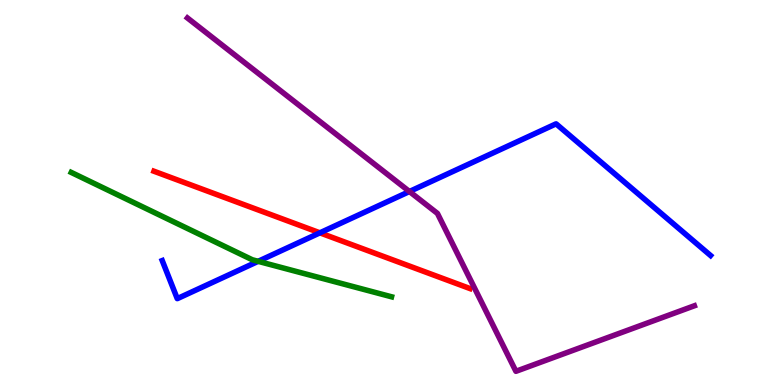[{'lines': ['blue', 'red'], 'intersections': [{'x': 4.13, 'y': 3.95}]}, {'lines': ['green', 'red'], 'intersections': []}, {'lines': ['purple', 'red'], 'intersections': []}, {'lines': ['blue', 'green'], 'intersections': [{'x': 3.33, 'y': 3.21}]}, {'lines': ['blue', 'purple'], 'intersections': [{'x': 5.28, 'y': 5.03}]}, {'lines': ['green', 'purple'], 'intersections': []}]